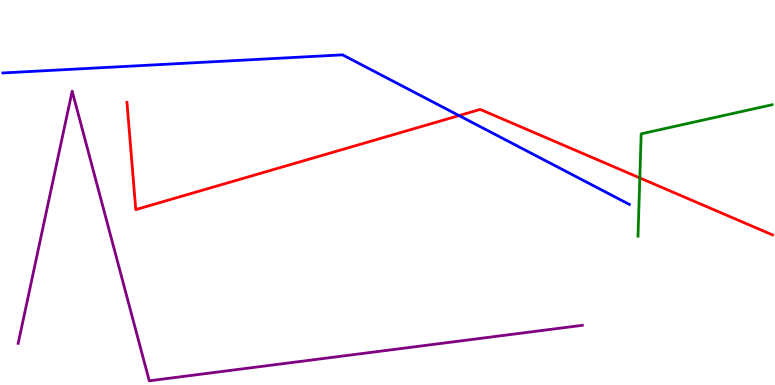[{'lines': ['blue', 'red'], 'intersections': [{'x': 5.92, 'y': 7.0}]}, {'lines': ['green', 'red'], 'intersections': [{'x': 8.26, 'y': 5.38}]}, {'lines': ['purple', 'red'], 'intersections': []}, {'lines': ['blue', 'green'], 'intersections': []}, {'lines': ['blue', 'purple'], 'intersections': []}, {'lines': ['green', 'purple'], 'intersections': []}]